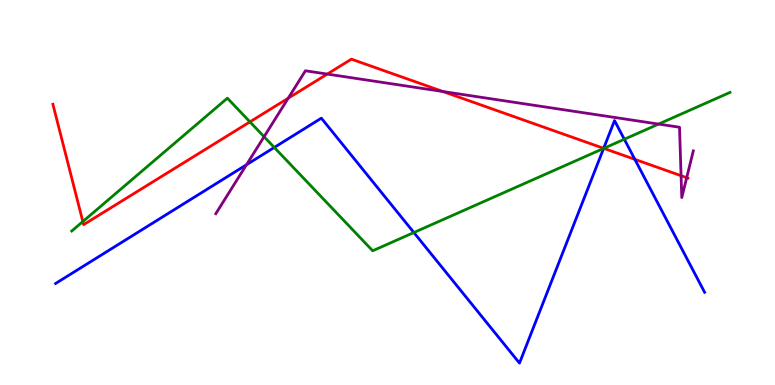[{'lines': ['blue', 'red'], 'intersections': [{'x': 7.79, 'y': 6.15}, {'x': 8.19, 'y': 5.86}]}, {'lines': ['green', 'red'], 'intersections': [{'x': 1.07, 'y': 4.25}, {'x': 3.22, 'y': 6.83}, {'x': 7.79, 'y': 6.15}]}, {'lines': ['purple', 'red'], 'intersections': [{'x': 3.72, 'y': 7.45}, {'x': 4.22, 'y': 8.08}, {'x': 5.72, 'y': 7.62}, {'x': 8.79, 'y': 5.44}, {'x': 8.86, 'y': 5.38}]}, {'lines': ['blue', 'green'], 'intersections': [{'x': 3.54, 'y': 6.17}, {'x': 5.34, 'y': 3.96}, {'x': 7.79, 'y': 6.14}, {'x': 8.06, 'y': 6.38}]}, {'lines': ['blue', 'purple'], 'intersections': [{'x': 3.18, 'y': 5.72}]}, {'lines': ['green', 'purple'], 'intersections': [{'x': 3.41, 'y': 6.45}, {'x': 8.5, 'y': 6.78}]}]